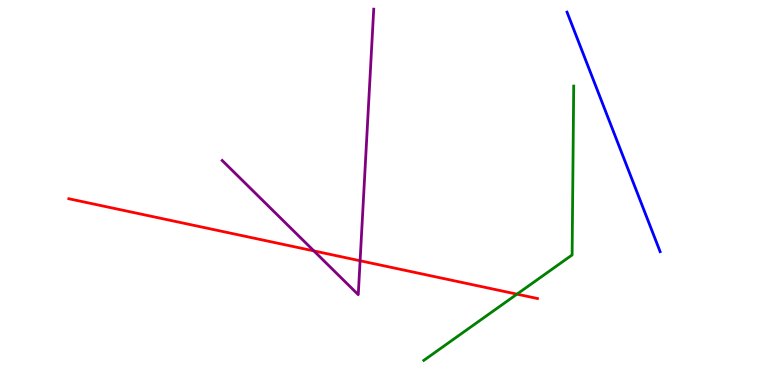[{'lines': ['blue', 'red'], 'intersections': []}, {'lines': ['green', 'red'], 'intersections': [{'x': 6.67, 'y': 2.36}]}, {'lines': ['purple', 'red'], 'intersections': [{'x': 4.05, 'y': 3.48}, {'x': 4.65, 'y': 3.23}]}, {'lines': ['blue', 'green'], 'intersections': []}, {'lines': ['blue', 'purple'], 'intersections': []}, {'lines': ['green', 'purple'], 'intersections': []}]